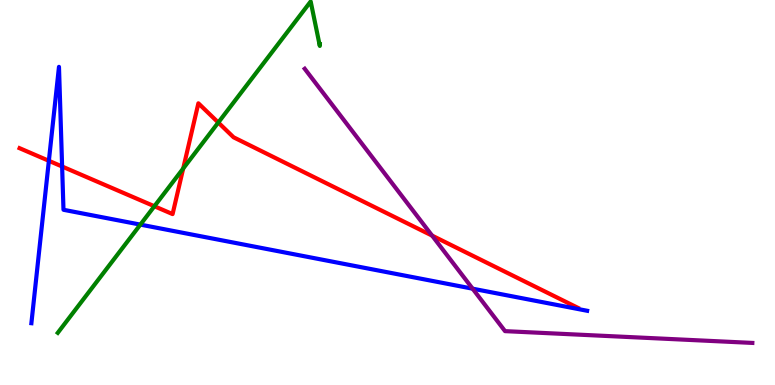[{'lines': ['blue', 'red'], 'intersections': [{'x': 0.631, 'y': 5.82}, {'x': 0.802, 'y': 5.67}]}, {'lines': ['green', 'red'], 'intersections': [{'x': 1.99, 'y': 4.64}, {'x': 2.36, 'y': 5.62}, {'x': 2.82, 'y': 6.82}]}, {'lines': ['purple', 'red'], 'intersections': [{'x': 5.58, 'y': 3.88}]}, {'lines': ['blue', 'green'], 'intersections': [{'x': 1.81, 'y': 4.17}]}, {'lines': ['blue', 'purple'], 'intersections': [{'x': 6.1, 'y': 2.5}]}, {'lines': ['green', 'purple'], 'intersections': []}]